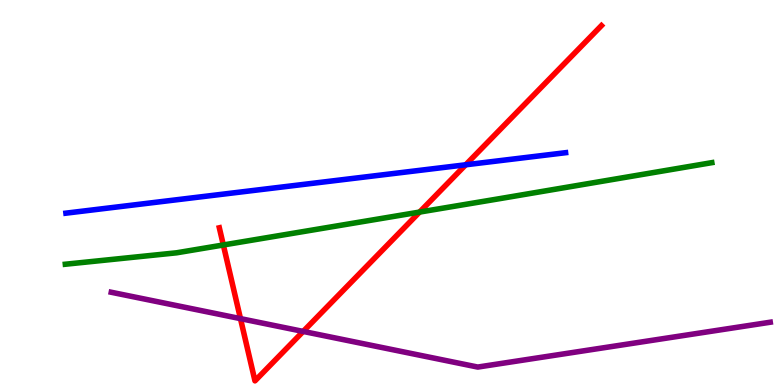[{'lines': ['blue', 'red'], 'intersections': [{'x': 6.01, 'y': 5.72}]}, {'lines': ['green', 'red'], 'intersections': [{'x': 2.88, 'y': 3.64}, {'x': 5.41, 'y': 4.49}]}, {'lines': ['purple', 'red'], 'intersections': [{'x': 3.1, 'y': 1.72}, {'x': 3.91, 'y': 1.39}]}, {'lines': ['blue', 'green'], 'intersections': []}, {'lines': ['blue', 'purple'], 'intersections': []}, {'lines': ['green', 'purple'], 'intersections': []}]